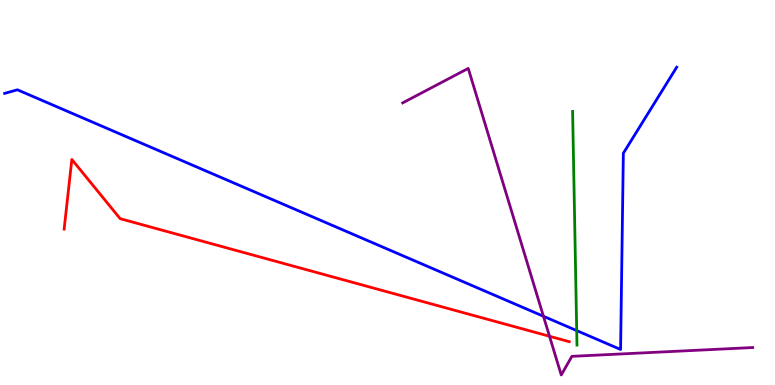[{'lines': ['blue', 'red'], 'intersections': []}, {'lines': ['green', 'red'], 'intersections': []}, {'lines': ['purple', 'red'], 'intersections': [{'x': 7.09, 'y': 1.27}]}, {'lines': ['blue', 'green'], 'intersections': [{'x': 7.44, 'y': 1.41}]}, {'lines': ['blue', 'purple'], 'intersections': [{'x': 7.01, 'y': 1.79}]}, {'lines': ['green', 'purple'], 'intersections': []}]